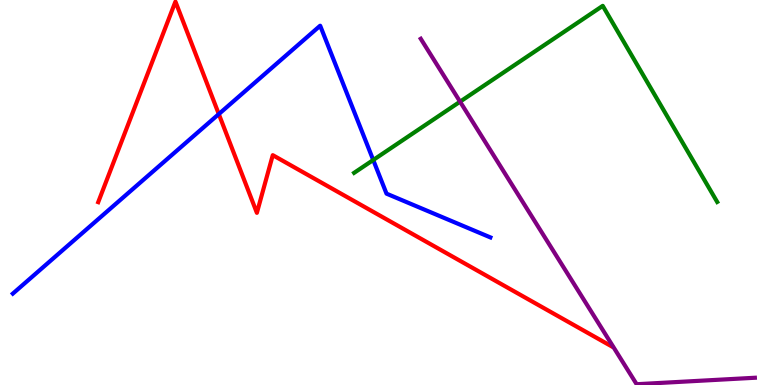[{'lines': ['blue', 'red'], 'intersections': [{'x': 2.82, 'y': 7.04}]}, {'lines': ['green', 'red'], 'intersections': []}, {'lines': ['purple', 'red'], 'intersections': []}, {'lines': ['blue', 'green'], 'intersections': [{'x': 4.82, 'y': 5.84}]}, {'lines': ['blue', 'purple'], 'intersections': []}, {'lines': ['green', 'purple'], 'intersections': [{'x': 5.94, 'y': 7.36}]}]